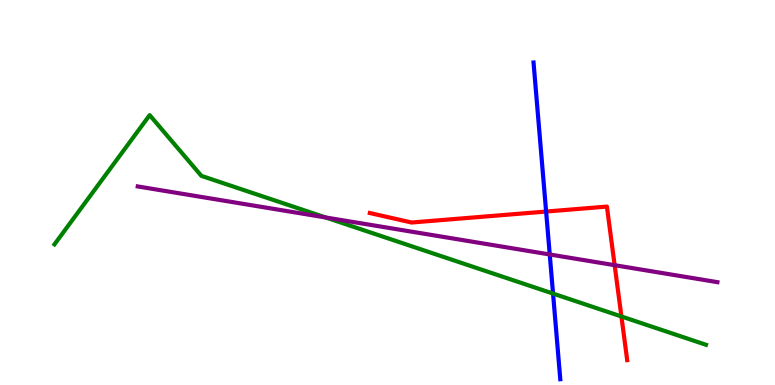[{'lines': ['blue', 'red'], 'intersections': [{'x': 7.05, 'y': 4.51}]}, {'lines': ['green', 'red'], 'intersections': [{'x': 8.02, 'y': 1.78}]}, {'lines': ['purple', 'red'], 'intersections': [{'x': 7.93, 'y': 3.11}]}, {'lines': ['blue', 'green'], 'intersections': [{'x': 7.14, 'y': 2.37}]}, {'lines': ['blue', 'purple'], 'intersections': [{'x': 7.09, 'y': 3.39}]}, {'lines': ['green', 'purple'], 'intersections': [{'x': 4.2, 'y': 4.35}]}]